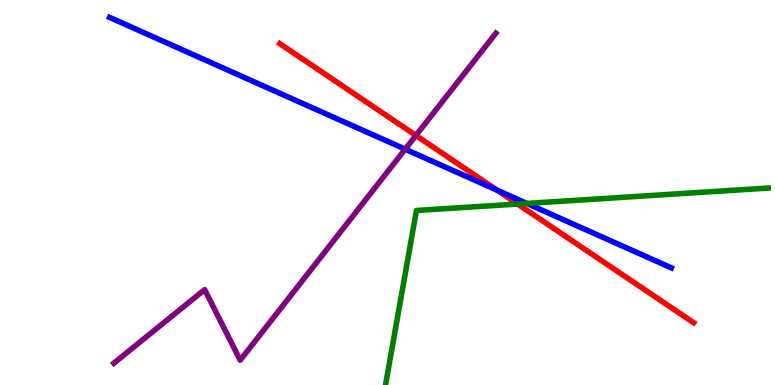[{'lines': ['blue', 'red'], 'intersections': [{'x': 6.41, 'y': 5.06}]}, {'lines': ['green', 'red'], 'intersections': [{'x': 6.68, 'y': 4.7}]}, {'lines': ['purple', 'red'], 'intersections': [{'x': 5.37, 'y': 6.48}]}, {'lines': ['blue', 'green'], 'intersections': [{'x': 6.8, 'y': 4.72}]}, {'lines': ['blue', 'purple'], 'intersections': [{'x': 5.23, 'y': 6.13}]}, {'lines': ['green', 'purple'], 'intersections': []}]